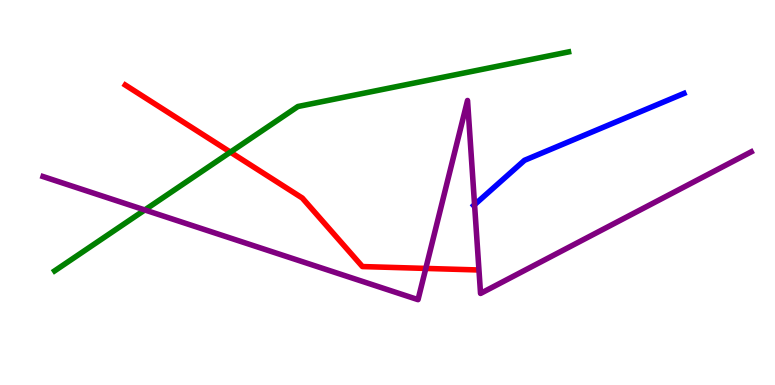[{'lines': ['blue', 'red'], 'intersections': []}, {'lines': ['green', 'red'], 'intersections': [{'x': 2.97, 'y': 6.05}]}, {'lines': ['purple', 'red'], 'intersections': [{'x': 5.49, 'y': 3.03}]}, {'lines': ['blue', 'green'], 'intersections': []}, {'lines': ['blue', 'purple'], 'intersections': [{'x': 6.12, 'y': 4.68}]}, {'lines': ['green', 'purple'], 'intersections': [{'x': 1.87, 'y': 4.55}]}]